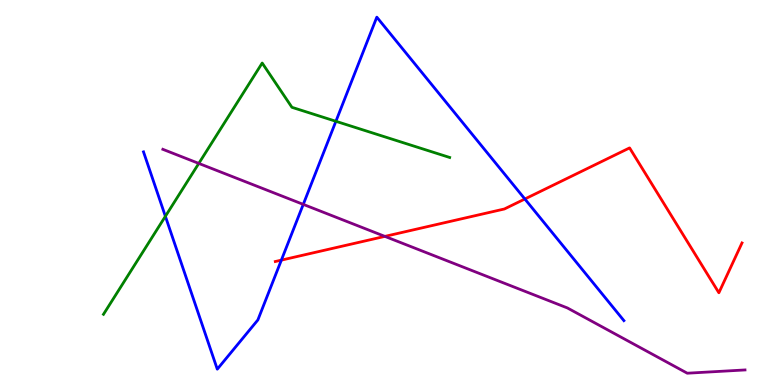[{'lines': ['blue', 'red'], 'intersections': [{'x': 3.63, 'y': 3.24}, {'x': 6.77, 'y': 4.83}]}, {'lines': ['green', 'red'], 'intersections': []}, {'lines': ['purple', 'red'], 'intersections': [{'x': 4.97, 'y': 3.86}]}, {'lines': ['blue', 'green'], 'intersections': [{'x': 2.13, 'y': 4.38}, {'x': 4.33, 'y': 6.85}]}, {'lines': ['blue', 'purple'], 'intersections': [{'x': 3.91, 'y': 4.69}]}, {'lines': ['green', 'purple'], 'intersections': [{'x': 2.57, 'y': 5.76}]}]